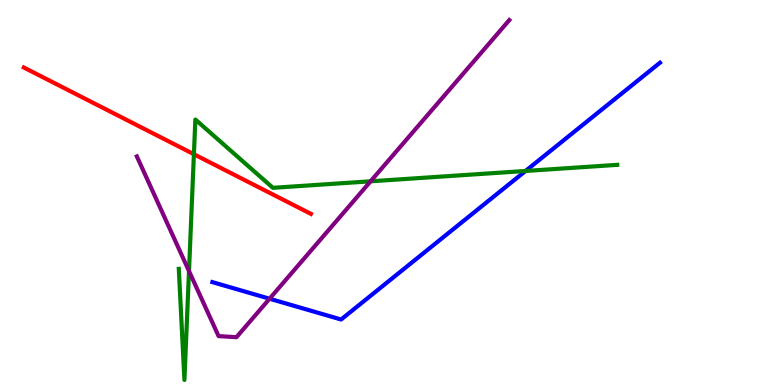[{'lines': ['blue', 'red'], 'intersections': []}, {'lines': ['green', 'red'], 'intersections': [{'x': 2.5, 'y': 5.99}]}, {'lines': ['purple', 'red'], 'intersections': []}, {'lines': ['blue', 'green'], 'intersections': [{'x': 6.78, 'y': 5.56}]}, {'lines': ['blue', 'purple'], 'intersections': [{'x': 3.48, 'y': 2.24}]}, {'lines': ['green', 'purple'], 'intersections': [{'x': 2.44, 'y': 2.96}, {'x': 4.78, 'y': 5.29}]}]